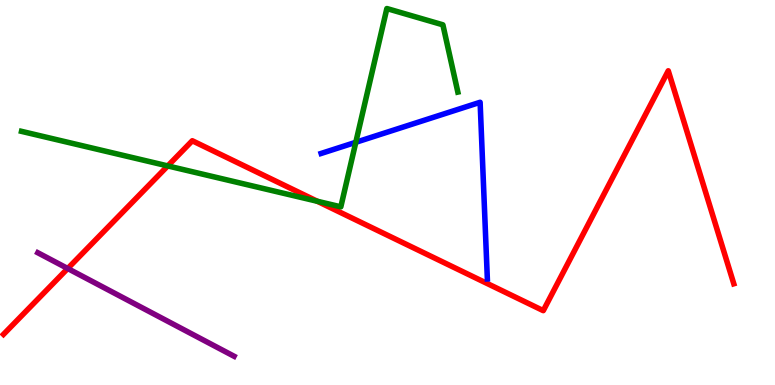[{'lines': ['blue', 'red'], 'intersections': []}, {'lines': ['green', 'red'], 'intersections': [{'x': 2.16, 'y': 5.69}, {'x': 4.09, 'y': 4.77}]}, {'lines': ['purple', 'red'], 'intersections': [{'x': 0.874, 'y': 3.03}]}, {'lines': ['blue', 'green'], 'intersections': [{'x': 4.59, 'y': 6.3}]}, {'lines': ['blue', 'purple'], 'intersections': []}, {'lines': ['green', 'purple'], 'intersections': []}]